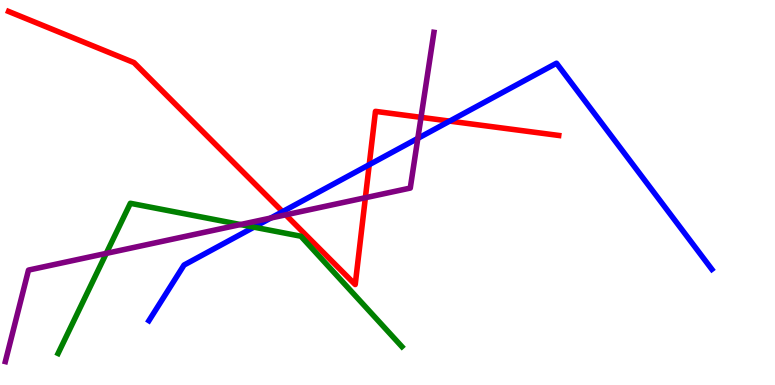[{'lines': ['blue', 'red'], 'intersections': [{'x': 3.65, 'y': 4.5}, {'x': 4.76, 'y': 5.72}, {'x': 5.8, 'y': 6.85}]}, {'lines': ['green', 'red'], 'intersections': []}, {'lines': ['purple', 'red'], 'intersections': [{'x': 3.69, 'y': 4.42}, {'x': 4.71, 'y': 4.86}, {'x': 5.43, 'y': 6.95}]}, {'lines': ['blue', 'green'], 'intersections': [{'x': 3.28, 'y': 4.1}]}, {'lines': ['blue', 'purple'], 'intersections': [{'x': 3.49, 'y': 4.34}, {'x': 5.39, 'y': 6.41}]}, {'lines': ['green', 'purple'], 'intersections': [{'x': 1.37, 'y': 3.42}, {'x': 3.1, 'y': 4.17}]}]